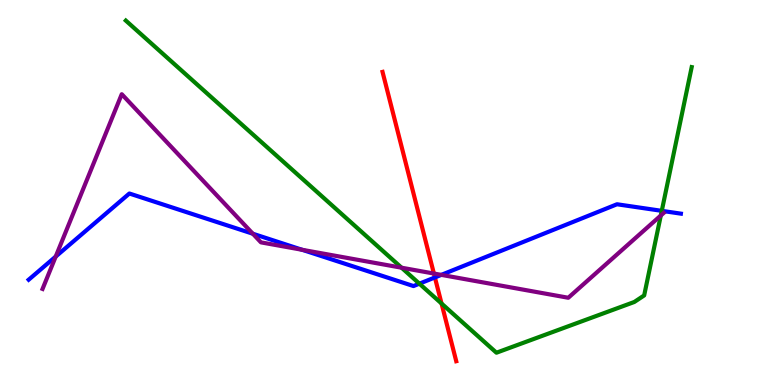[{'lines': ['blue', 'red'], 'intersections': [{'x': 5.61, 'y': 2.79}]}, {'lines': ['green', 'red'], 'intersections': [{'x': 5.7, 'y': 2.12}]}, {'lines': ['purple', 'red'], 'intersections': [{'x': 5.6, 'y': 2.9}]}, {'lines': ['blue', 'green'], 'intersections': [{'x': 5.41, 'y': 2.63}, {'x': 8.54, 'y': 4.52}]}, {'lines': ['blue', 'purple'], 'intersections': [{'x': 0.719, 'y': 3.34}, {'x': 3.26, 'y': 3.93}, {'x': 3.9, 'y': 3.51}, {'x': 5.69, 'y': 2.86}]}, {'lines': ['green', 'purple'], 'intersections': [{'x': 5.18, 'y': 3.05}, {'x': 8.53, 'y': 4.4}]}]